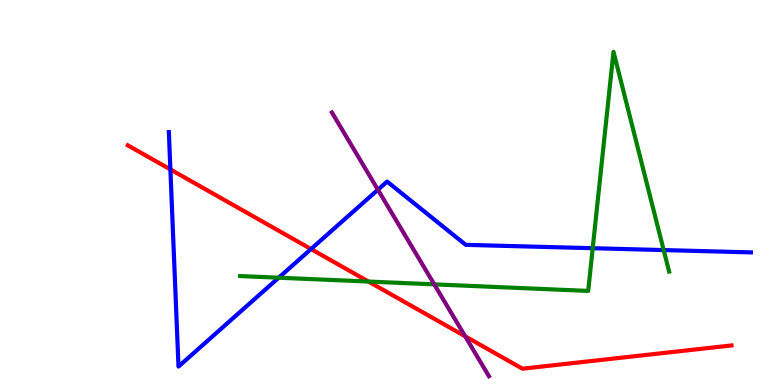[{'lines': ['blue', 'red'], 'intersections': [{'x': 2.2, 'y': 5.6}, {'x': 4.01, 'y': 3.53}]}, {'lines': ['green', 'red'], 'intersections': [{'x': 4.75, 'y': 2.69}]}, {'lines': ['purple', 'red'], 'intersections': [{'x': 6.0, 'y': 1.27}]}, {'lines': ['blue', 'green'], 'intersections': [{'x': 3.6, 'y': 2.79}, {'x': 7.65, 'y': 3.55}, {'x': 8.56, 'y': 3.5}]}, {'lines': ['blue', 'purple'], 'intersections': [{'x': 4.88, 'y': 5.07}]}, {'lines': ['green', 'purple'], 'intersections': [{'x': 5.6, 'y': 2.61}]}]